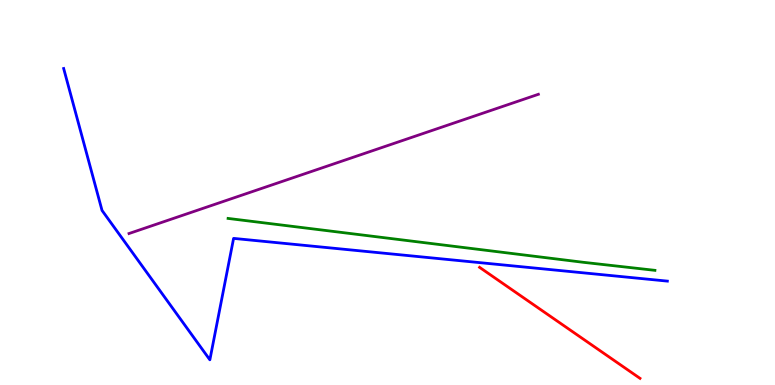[{'lines': ['blue', 'red'], 'intersections': []}, {'lines': ['green', 'red'], 'intersections': []}, {'lines': ['purple', 'red'], 'intersections': []}, {'lines': ['blue', 'green'], 'intersections': []}, {'lines': ['blue', 'purple'], 'intersections': []}, {'lines': ['green', 'purple'], 'intersections': []}]